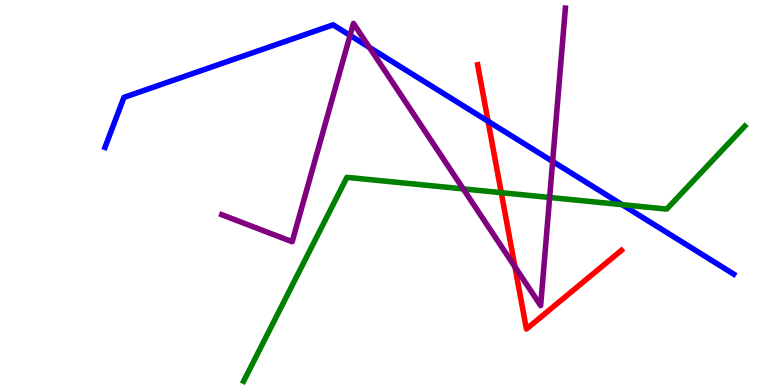[{'lines': ['blue', 'red'], 'intersections': [{'x': 6.3, 'y': 6.85}]}, {'lines': ['green', 'red'], 'intersections': [{'x': 6.47, 'y': 5.0}]}, {'lines': ['purple', 'red'], 'intersections': [{'x': 6.64, 'y': 3.07}]}, {'lines': ['blue', 'green'], 'intersections': [{'x': 8.03, 'y': 4.68}]}, {'lines': ['blue', 'purple'], 'intersections': [{'x': 4.52, 'y': 9.08}, {'x': 4.77, 'y': 8.77}, {'x': 7.13, 'y': 5.81}]}, {'lines': ['green', 'purple'], 'intersections': [{'x': 5.98, 'y': 5.09}, {'x': 7.09, 'y': 4.87}]}]